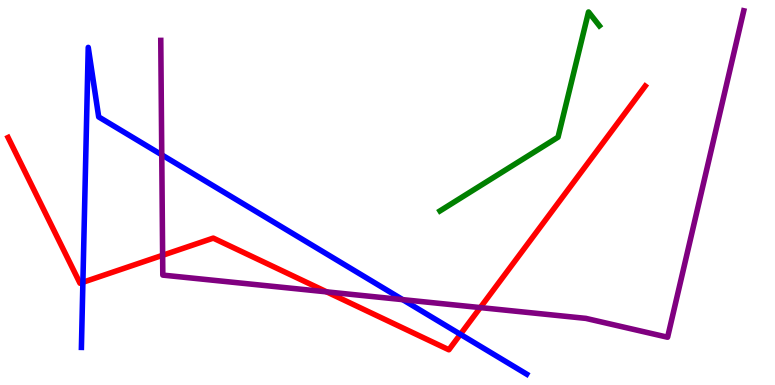[{'lines': ['blue', 'red'], 'intersections': [{'x': 1.07, 'y': 2.67}, {'x': 5.94, 'y': 1.32}]}, {'lines': ['green', 'red'], 'intersections': []}, {'lines': ['purple', 'red'], 'intersections': [{'x': 2.1, 'y': 3.37}, {'x': 4.22, 'y': 2.42}, {'x': 6.2, 'y': 2.01}]}, {'lines': ['blue', 'green'], 'intersections': []}, {'lines': ['blue', 'purple'], 'intersections': [{'x': 2.09, 'y': 5.98}, {'x': 5.2, 'y': 2.22}]}, {'lines': ['green', 'purple'], 'intersections': []}]